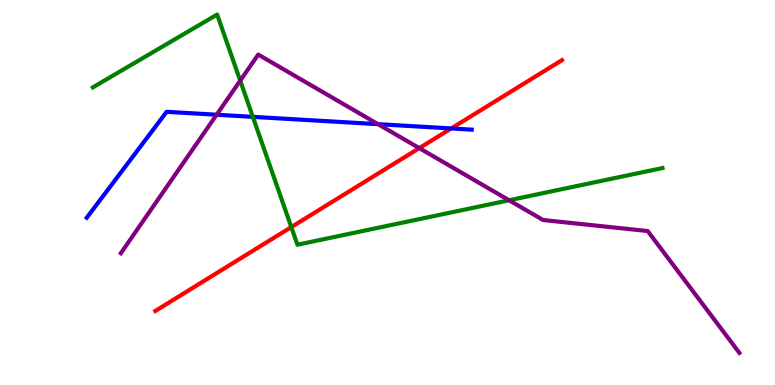[{'lines': ['blue', 'red'], 'intersections': [{'x': 5.82, 'y': 6.66}]}, {'lines': ['green', 'red'], 'intersections': [{'x': 3.76, 'y': 4.1}]}, {'lines': ['purple', 'red'], 'intersections': [{'x': 5.41, 'y': 6.15}]}, {'lines': ['blue', 'green'], 'intersections': [{'x': 3.26, 'y': 6.96}]}, {'lines': ['blue', 'purple'], 'intersections': [{'x': 2.8, 'y': 7.02}, {'x': 4.88, 'y': 6.77}]}, {'lines': ['green', 'purple'], 'intersections': [{'x': 3.1, 'y': 7.91}, {'x': 6.57, 'y': 4.8}]}]